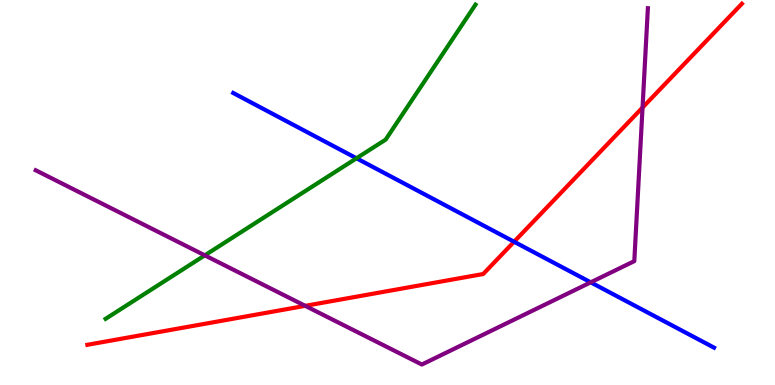[{'lines': ['blue', 'red'], 'intersections': [{'x': 6.63, 'y': 3.72}]}, {'lines': ['green', 'red'], 'intersections': []}, {'lines': ['purple', 'red'], 'intersections': [{'x': 3.94, 'y': 2.06}, {'x': 8.29, 'y': 7.21}]}, {'lines': ['blue', 'green'], 'intersections': [{'x': 4.6, 'y': 5.89}]}, {'lines': ['blue', 'purple'], 'intersections': [{'x': 7.62, 'y': 2.67}]}, {'lines': ['green', 'purple'], 'intersections': [{'x': 2.64, 'y': 3.37}]}]